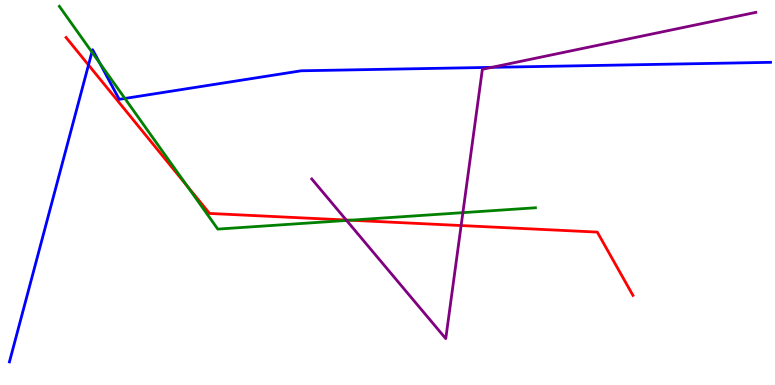[{'lines': ['blue', 'red'], 'intersections': [{'x': 1.14, 'y': 8.31}]}, {'lines': ['green', 'red'], 'intersections': [{'x': 2.41, 'y': 5.17}, {'x': 4.52, 'y': 4.28}]}, {'lines': ['purple', 'red'], 'intersections': [{'x': 4.47, 'y': 4.29}, {'x': 5.95, 'y': 4.14}]}, {'lines': ['blue', 'green'], 'intersections': [{'x': 1.19, 'y': 8.65}, {'x': 1.29, 'y': 8.36}, {'x': 1.61, 'y': 7.44}]}, {'lines': ['blue', 'purple'], 'intersections': [{'x': 6.35, 'y': 8.25}]}, {'lines': ['green', 'purple'], 'intersections': [{'x': 4.47, 'y': 4.27}, {'x': 5.97, 'y': 4.48}]}]